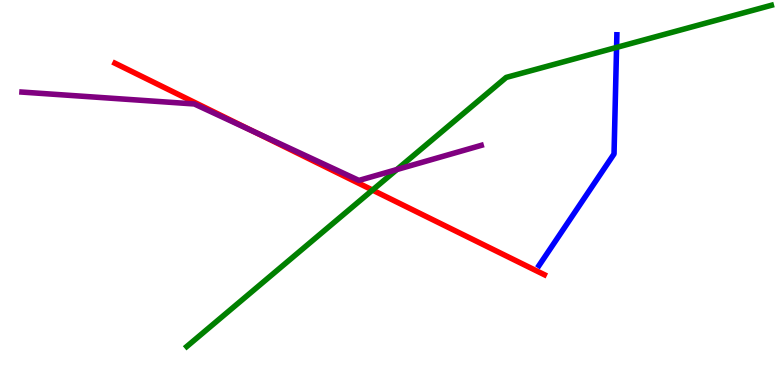[{'lines': ['blue', 'red'], 'intersections': []}, {'lines': ['green', 'red'], 'intersections': [{'x': 4.81, 'y': 5.06}]}, {'lines': ['purple', 'red'], 'intersections': [{'x': 3.28, 'y': 6.58}]}, {'lines': ['blue', 'green'], 'intersections': [{'x': 7.96, 'y': 8.77}]}, {'lines': ['blue', 'purple'], 'intersections': []}, {'lines': ['green', 'purple'], 'intersections': [{'x': 5.12, 'y': 5.6}]}]